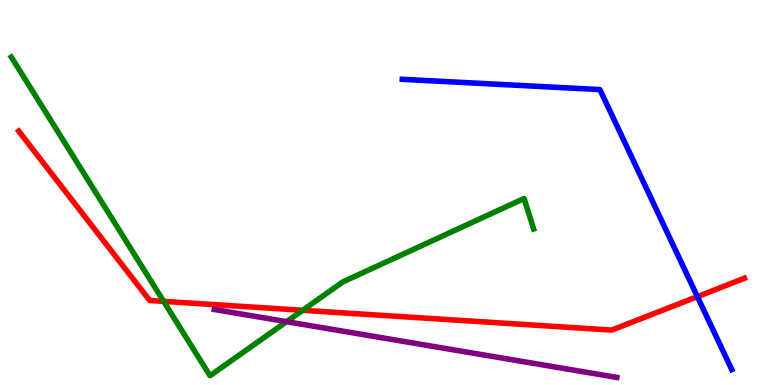[{'lines': ['blue', 'red'], 'intersections': [{'x': 9.0, 'y': 2.3}]}, {'lines': ['green', 'red'], 'intersections': [{'x': 2.11, 'y': 2.17}, {'x': 3.91, 'y': 1.94}]}, {'lines': ['purple', 'red'], 'intersections': []}, {'lines': ['blue', 'green'], 'intersections': []}, {'lines': ['blue', 'purple'], 'intersections': []}, {'lines': ['green', 'purple'], 'intersections': [{'x': 3.7, 'y': 1.65}]}]